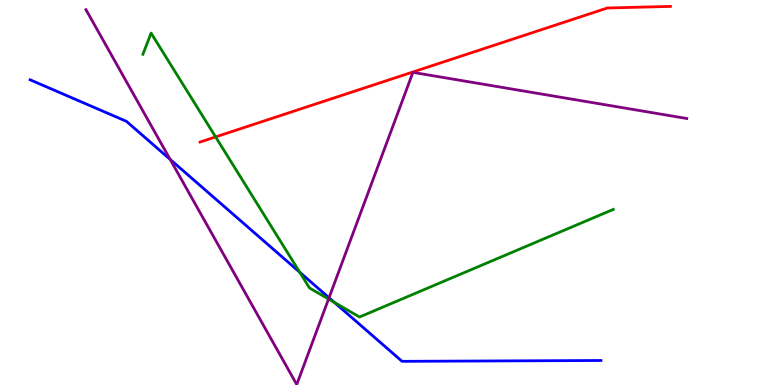[{'lines': ['blue', 'red'], 'intersections': []}, {'lines': ['green', 'red'], 'intersections': [{'x': 2.78, 'y': 6.44}]}, {'lines': ['purple', 'red'], 'intersections': []}, {'lines': ['blue', 'green'], 'intersections': [{'x': 3.87, 'y': 2.93}, {'x': 4.31, 'y': 2.14}]}, {'lines': ['blue', 'purple'], 'intersections': [{'x': 2.2, 'y': 5.86}, {'x': 4.25, 'y': 2.27}]}, {'lines': ['green', 'purple'], 'intersections': [{'x': 4.24, 'y': 2.23}]}]